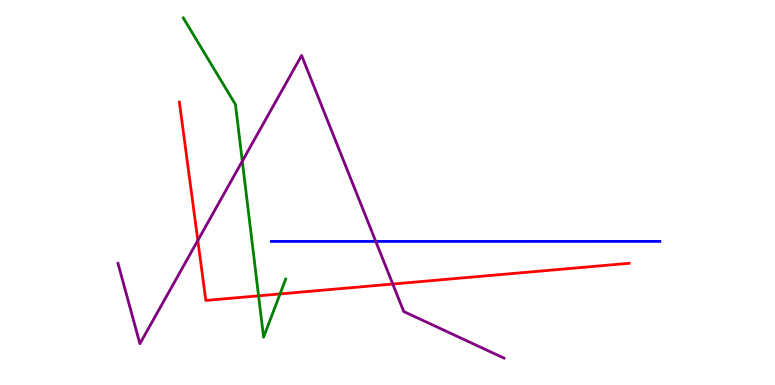[{'lines': ['blue', 'red'], 'intersections': []}, {'lines': ['green', 'red'], 'intersections': [{'x': 3.34, 'y': 2.32}, {'x': 3.61, 'y': 2.37}]}, {'lines': ['purple', 'red'], 'intersections': [{'x': 2.55, 'y': 3.75}, {'x': 5.07, 'y': 2.62}]}, {'lines': ['blue', 'green'], 'intersections': []}, {'lines': ['blue', 'purple'], 'intersections': [{'x': 4.85, 'y': 3.73}]}, {'lines': ['green', 'purple'], 'intersections': [{'x': 3.13, 'y': 5.81}]}]